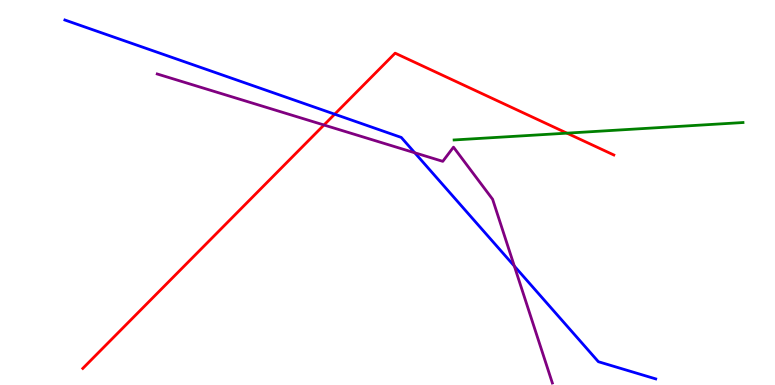[{'lines': ['blue', 'red'], 'intersections': [{'x': 4.32, 'y': 7.03}]}, {'lines': ['green', 'red'], 'intersections': [{'x': 7.32, 'y': 6.54}]}, {'lines': ['purple', 'red'], 'intersections': [{'x': 4.18, 'y': 6.75}]}, {'lines': ['blue', 'green'], 'intersections': []}, {'lines': ['blue', 'purple'], 'intersections': [{'x': 5.35, 'y': 6.03}, {'x': 6.64, 'y': 3.09}]}, {'lines': ['green', 'purple'], 'intersections': []}]